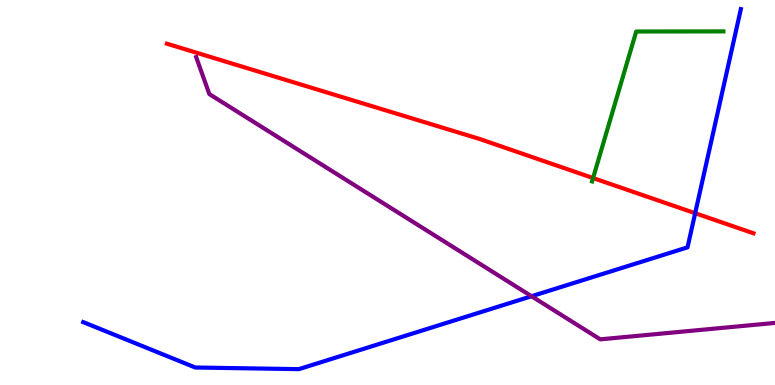[{'lines': ['blue', 'red'], 'intersections': [{'x': 8.97, 'y': 4.46}]}, {'lines': ['green', 'red'], 'intersections': [{'x': 7.65, 'y': 5.38}]}, {'lines': ['purple', 'red'], 'intersections': []}, {'lines': ['blue', 'green'], 'intersections': []}, {'lines': ['blue', 'purple'], 'intersections': [{'x': 6.86, 'y': 2.31}]}, {'lines': ['green', 'purple'], 'intersections': []}]